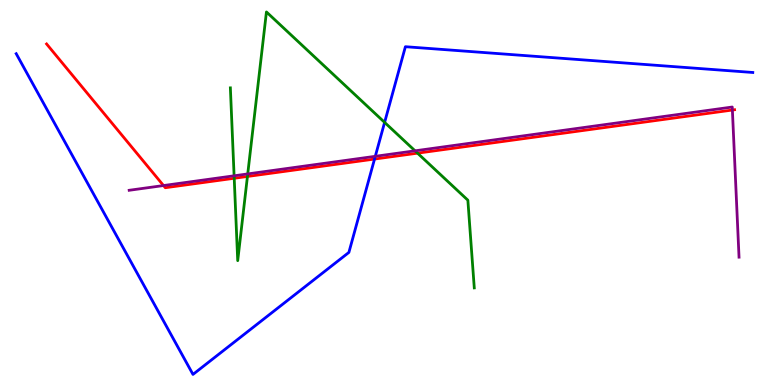[{'lines': ['blue', 'red'], 'intersections': [{'x': 4.83, 'y': 5.87}]}, {'lines': ['green', 'red'], 'intersections': [{'x': 3.02, 'y': 5.37}, {'x': 3.19, 'y': 5.42}, {'x': 5.39, 'y': 6.02}]}, {'lines': ['purple', 'red'], 'intersections': [{'x': 2.11, 'y': 5.18}, {'x': 9.45, 'y': 7.14}]}, {'lines': ['blue', 'green'], 'intersections': [{'x': 4.96, 'y': 6.82}]}, {'lines': ['blue', 'purple'], 'intersections': [{'x': 4.84, 'y': 5.94}]}, {'lines': ['green', 'purple'], 'intersections': [{'x': 3.02, 'y': 5.43}, {'x': 3.2, 'y': 5.48}, {'x': 5.36, 'y': 6.08}]}]